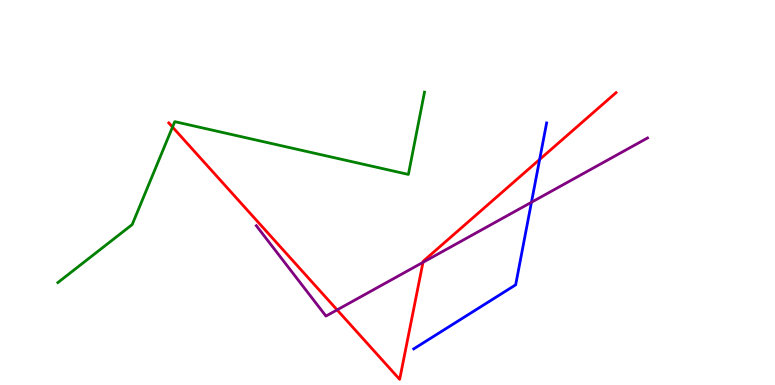[{'lines': ['blue', 'red'], 'intersections': [{'x': 6.96, 'y': 5.86}]}, {'lines': ['green', 'red'], 'intersections': [{'x': 2.23, 'y': 6.7}]}, {'lines': ['purple', 'red'], 'intersections': [{'x': 4.35, 'y': 1.95}, {'x': 5.46, 'y': 3.19}]}, {'lines': ['blue', 'green'], 'intersections': []}, {'lines': ['blue', 'purple'], 'intersections': [{'x': 6.86, 'y': 4.75}]}, {'lines': ['green', 'purple'], 'intersections': []}]